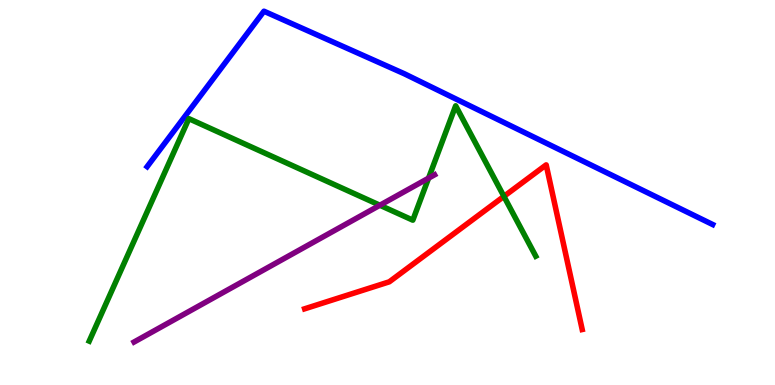[{'lines': ['blue', 'red'], 'intersections': []}, {'lines': ['green', 'red'], 'intersections': [{'x': 6.5, 'y': 4.9}]}, {'lines': ['purple', 'red'], 'intersections': []}, {'lines': ['blue', 'green'], 'intersections': []}, {'lines': ['blue', 'purple'], 'intersections': []}, {'lines': ['green', 'purple'], 'intersections': [{'x': 4.9, 'y': 4.67}, {'x': 5.53, 'y': 5.37}]}]